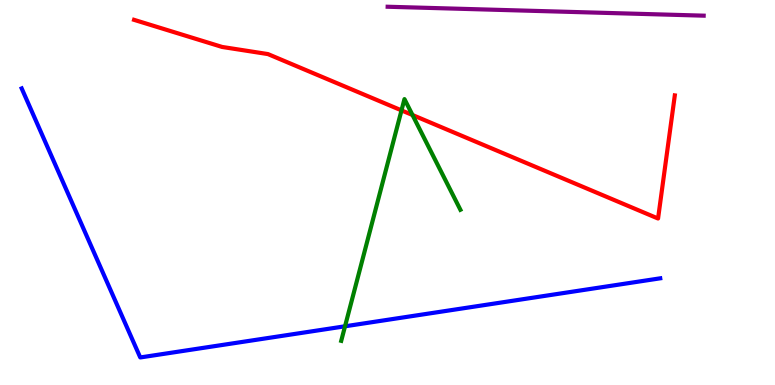[{'lines': ['blue', 'red'], 'intersections': []}, {'lines': ['green', 'red'], 'intersections': [{'x': 5.18, 'y': 7.13}, {'x': 5.32, 'y': 7.01}]}, {'lines': ['purple', 'red'], 'intersections': []}, {'lines': ['blue', 'green'], 'intersections': [{'x': 4.45, 'y': 1.52}]}, {'lines': ['blue', 'purple'], 'intersections': []}, {'lines': ['green', 'purple'], 'intersections': []}]